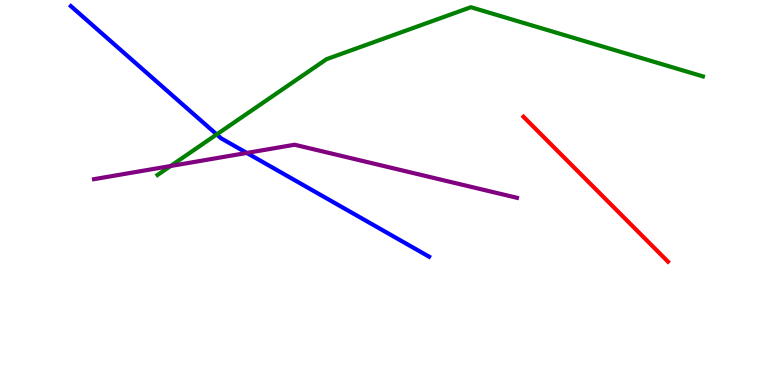[{'lines': ['blue', 'red'], 'intersections': []}, {'lines': ['green', 'red'], 'intersections': []}, {'lines': ['purple', 'red'], 'intersections': []}, {'lines': ['blue', 'green'], 'intersections': [{'x': 2.8, 'y': 6.51}]}, {'lines': ['blue', 'purple'], 'intersections': [{'x': 3.18, 'y': 6.03}]}, {'lines': ['green', 'purple'], 'intersections': [{'x': 2.2, 'y': 5.69}]}]